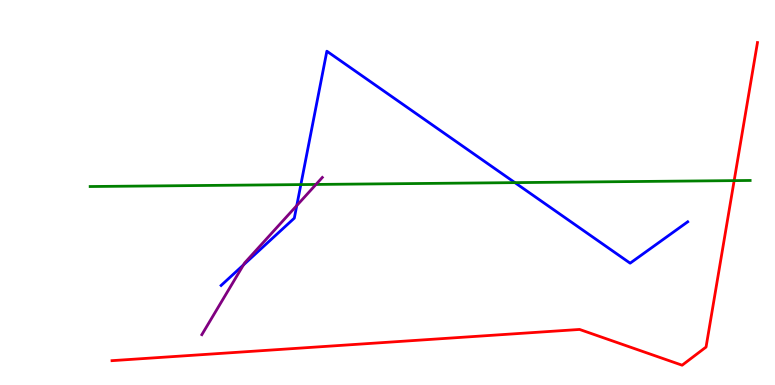[{'lines': ['blue', 'red'], 'intersections': []}, {'lines': ['green', 'red'], 'intersections': [{'x': 9.47, 'y': 5.31}]}, {'lines': ['purple', 'red'], 'intersections': []}, {'lines': ['blue', 'green'], 'intersections': [{'x': 3.88, 'y': 5.21}, {'x': 6.64, 'y': 5.26}]}, {'lines': ['blue', 'purple'], 'intersections': [{'x': 3.14, 'y': 3.12}, {'x': 3.83, 'y': 4.66}]}, {'lines': ['green', 'purple'], 'intersections': [{'x': 4.08, 'y': 5.21}]}]